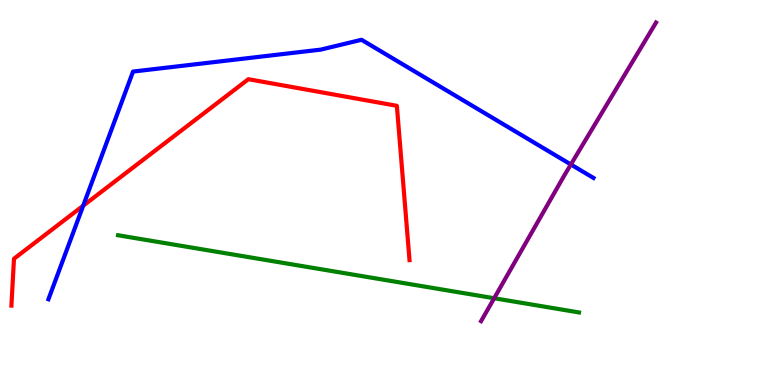[{'lines': ['blue', 'red'], 'intersections': [{'x': 1.07, 'y': 4.66}]}, {'lines': ['green', 'red'], 'intersections': []}, {'lines': ['purple', 'red'], 'intersections': []}, {'lines': ['blue', 'green'], 'intersections': []}, {'lines': ['blue', 'purple'], 'intersections': [{'x': 7.37, 'y': 5.73}]}, {'lines': ['green', 'purple'], 'intersections': [{'x': 6.38, 'y': 2.25}]}]